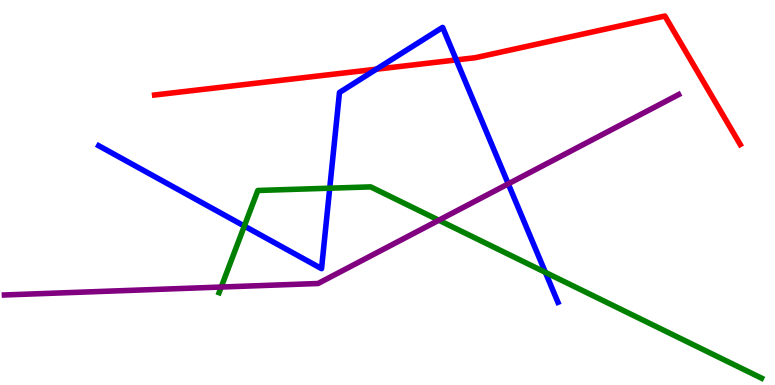[{'lines': ['blue', 'red'], 'intersections': [{'x': 4.86, 'y': 8.2}, {'x': 5.89, 'y': 8.44}]}, {'lines': ['green', 'red'], 'intersections': []}, {'lines': ['purple', 'red'], 'intersections': []}, {'lines': ['blue', 'green'], 'intersections': [{'x': 3.15, 'y': 4.13}, {'x': 4.25, 'y': 5.11}, {'x': 7.04, 'y': 2.93}]}, {'lines': ['blue', 'purple'], 'intersections': [{'x': 6.56, 'y': 5.22}]}, {'lines': ['green', 'purple'], 'intersections': [{'x': 2.85, 'y': 2.54}, {'x': 5.66, 'y': 4.28}]}]